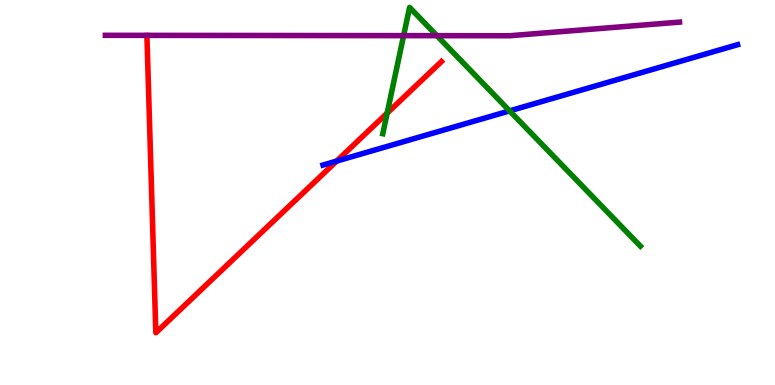[{'lines': ['blue', 'red'], 'intersections': [{'x': 4.34, 'y': 5.82}]}, {'lines': ['green', 'red'], 'intersections': [{'x': 5.0, 'y': 7.06}]}, {'lines': ['purple', 'red'], 'intersections': []}, {'lines': ['blue', 'green'], 'intersections': [{'x': 6.58, 'y': 7.12}]}, {'lines': ['blue', 'purple'], 'intersections': []}, {'lines': ['green', 'purple'], 'intersections': [{'x': 5.21, 'y': 9.07}, {'x': 5.64, 'y': 9.07}]}]